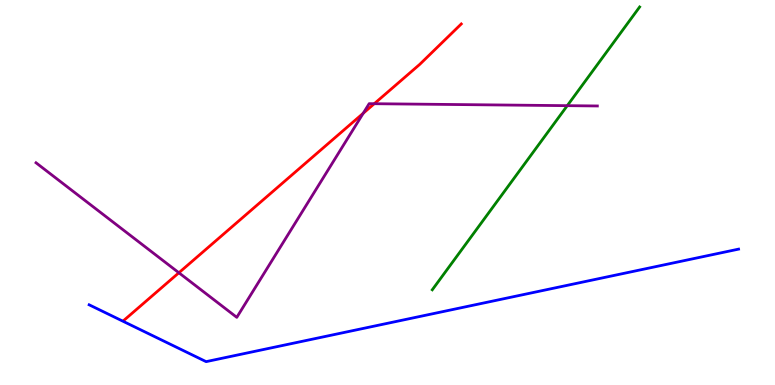[{'lines': ['blue', 'red'], 'intersections': []}, {'lines': ['green', 'red'], 'intersections': []}, {'lines': ['purple', 'red'], 'intersections': [{'x': 2.31, 'y': 2.92}, {'x': 4.69, 'y': 7.06}, {'x': 4.83, 'y': 7.31}]}, {'lines': ['blue', 'green'], 'intersections': []}, {'lines': ['blue', 'purple'], 'intersections': []}, {'lines': ['green', 'purple'], 'intersections': [{'x': 7.32, 'y': 7.26}]}]